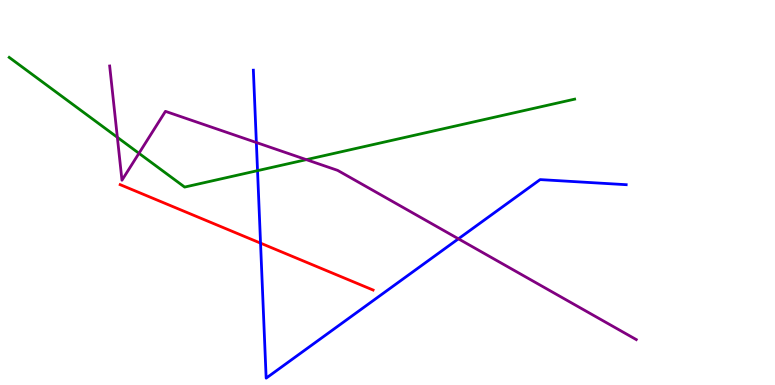[{'lines': ['blue', 'red'], 'intersections': [{'x': 3.36, 'y': 3.68}]}, {'lines': ['green', 'red'], 'intersections': []}, {'lines': ['purple', 'red'], 'intersections': []}, {'lines': ['blue', 'green'], 'intersections': [{'x': 3.32, 'y': 5.57}]}, {'lines': ['blue', 'purple'], 'intersections': [{'x': 3.31, 'y': 6.3}, {'x': 5.92, 'y': 3.8}]}, {'lines': ['green', 'purple'], 'intersections': [{'x': 1.51, 'y': 6.43}, {'x': 1.79, 'y': 6.02}, {'x': 3.95, 'y': 5.85}]}]